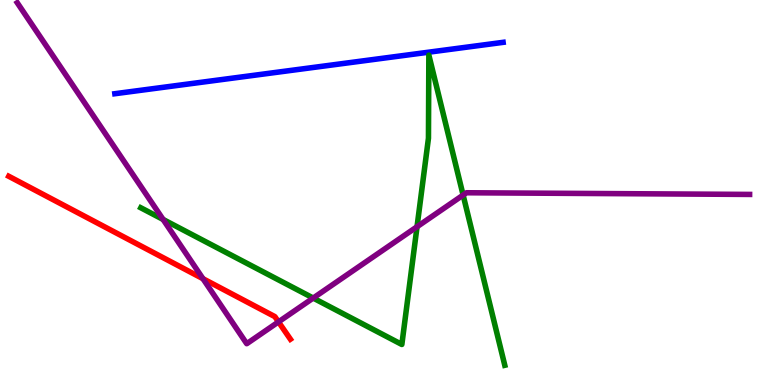[{'lines': ['blue', 'red'], 'intersections': []}, {'lines': ['green', 'red'], 'intersections': []}, {'lines': ['purple', 'red'], 'intersections': [{'x': 2.62, 'y': 2.76}, {'x': 3.59, 'y': 1.64}]}, {'lines': ['blue', 'green'], 'intersections': []}, {'lines': ['blue', 'purple'], 'intersections': []}, {'lines': ['green', 'purple'], 'intersections': [{'x': 2.1, 'y': 4.3}, {'x': 4.04, 'y': 2.26}, {'x': 5.38, 'y': 4.11}, {'x': 5.98, 'y': 4.93}]}]